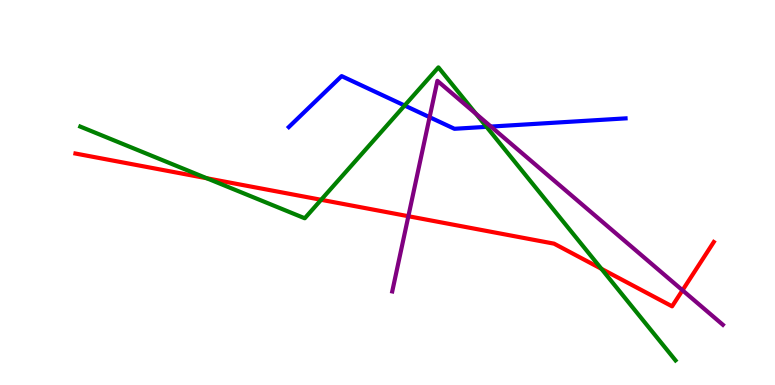[{'lines': ['blue', 'red'], 'intersections': []}, {'lines': ['green', 'red'], 'intersections': [{'x': 2.67, 'y': 5.37}, {'x': 4.14, 'y': 4.81}, {'x': 7.76, 'y': 3.02}]}, {'lines': ['purple', 'red'], 'intersections': [{'x': 5.27, 'y': 4.38}, {'x': 8.81, 'y': 2.46}]}, {'lines': ['blue', 'green'], 'intersections': [{'x': 5.22, 'y': 7.26}, {'x': 6.28, 'y': 6.71}]}, {'lines': ['blue', 'purple'], 'intersections': [{'x': 5.54, 'y': 6.96}, {'x': 6.33, 'y': 6.71}]}, {'lines': ['green', 'purple'], 'intersections': [{'x': 6.14, 'y': 7.04}]}]